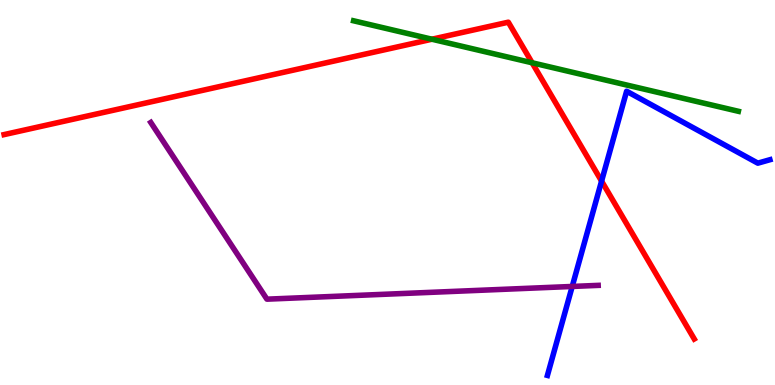[{'lines': ['blue', 'red'], 'intersections': [{'x': 7.76, 'y': 5.3}]}, {'lines': ['green', 'red'], 'intersections': [{'x': 5.57, 'y': 8.98}, {'x': 6.87, 'y': 8.37}]}, {'lines': ['purple', 'red'], 'intersections': []}, {'lines': ['blue', 'green'], 'intersections': []}, {'lines': ['blue', 'purple'], 'intersections': [{'x': 7.38, 'y': 2.56}]}, {'lines': ['green', 'purple'], 'intersections': []}]